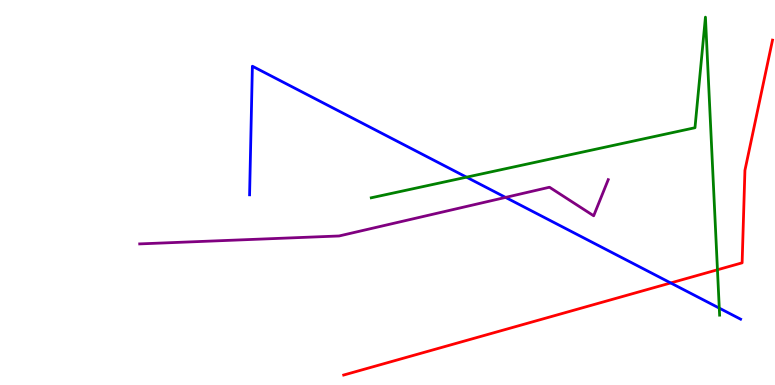[{'lines': ['blue', 'red'], 'intersections': [{'x': 8.65, 'y': 2.65}]}, {'lines': ['green', 'red'], 'intersections': [{'x': 9.26, 'y': 2.99}]}, {'lines': ['purple', 'red'], 'intersections': []}, {'lines': ['blue', 'green'], 'intersections': [{'x': 6.02, 'y': 5.4}, {'x': 9.28, 'y': 2.0}]}, {'lines': ['blue', 'purple'], 'intersections': [{'x': 6.52, 'y': 4.87}]}, {'lines': ['green', 'purple'], 'intersections': []}]